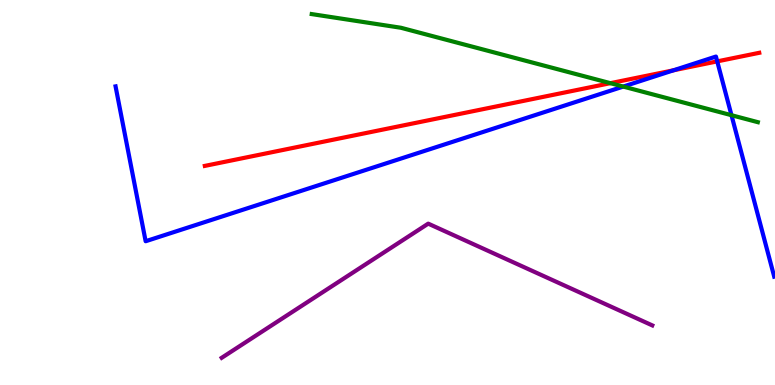[{'lines': ['blue', 'red'], 'intersections': [{'x': 8.69, 'y': 8.17}, {'x': 9.25, 'y': 8.41}]}, {'lines': ['green', 'red'], 'intersections': [{'x': 7.88, 'y': 7.84}]}, {'lines': ['purple', 'red'], 'intersections': []}, {'lines': ['blue', 'green'], 'intersections': [{'x': 8.04, 'y': 7.75}, {'x': 9.44, 'y': 7.01}]}, {'lines': ['blue', 'purple'], 'intersections': []}, {'lines': ['green', 'purple'], 'intersections': []}]